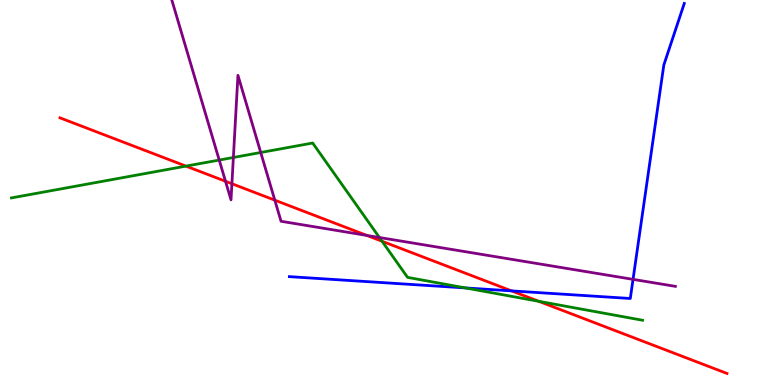[{'lines': ['blue', 'red'], 'intersections': [{'x': 6.6, 'y': 2.44}]}, {'lines': ['green', 'red'], 'intersections': [{'x': 2.4, 'y': 5.69}, {'x': 4.93, 'y': 3.73}, {'x': 6.95, 'y': 2.17}]}, {'lines': ['purple', 'red'], 'intersections': [{'x': 2.91, 'y': 5.29}, {'x': 2.99, 'y': 5.23}, {'x': 3.55, 'y': 4.8}, {'x': 4.73, 'y': 3.89}]}, {'lines': ['blue', 'green'], 'intersections': [{'x': 6.01, 'y': 2.52}]}, {'lines': ['blue', 'purple'], 'intersections': [{'x': 8.17, 'y': 2.74}]}, {'lines': ['green', 'purple'], 'intersections': [{'x': 2.83, 'y': 5.84}, {'x': 3.01, 'y': 5.91}, {'x': 3.36, 'y': 6.04}, {'x': 4.9, 'y': 3.83}]}]